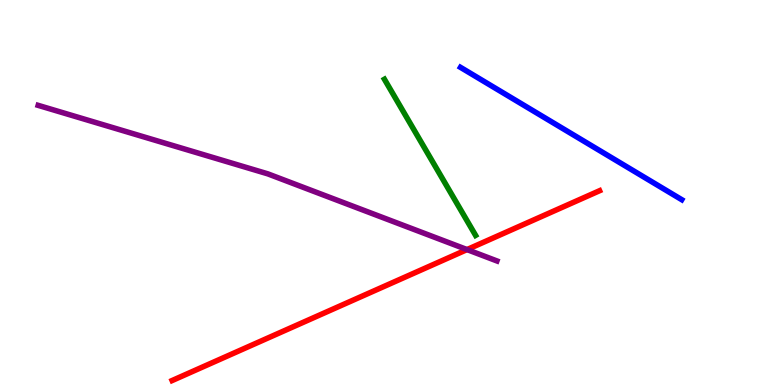[{'lines': ['blue', 'red'], 'intersections': []}, {'lines': ['green', 'red'], 'intersections': []}, {'lines': ['purple', 'red'], 'intersections': [{'x': 6.03, 'y': 3.52}]}, {'lines': ['blue', 'green'], 'intersections': []}, {'lines': ['blue', 'purple'], 'intersections': []}, {'lines': ['green', 'purple'], 'intersections': []}]